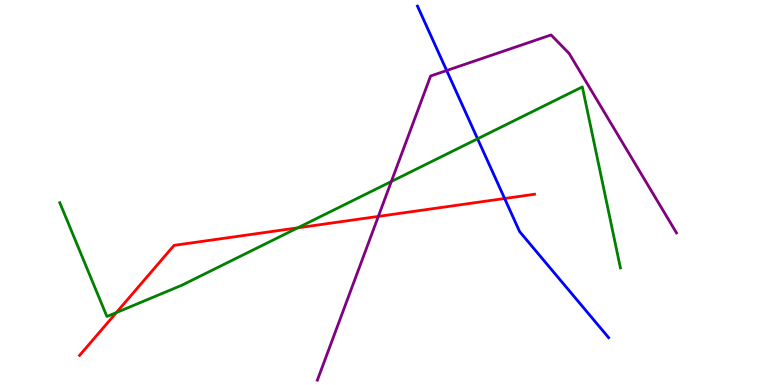[{'lines': ['blue', 'red'], 'intersections': [{'x': 6.51, 'y': 4.84}]}, {'lines': ['green', 'red'], 'intersections': [{'x': 1.5, 'y': 1.88}, {'x': 3.84, 'y': 4.08}]}, {'lines': ['purple', 'red'], 'intersections': [{'x': 4.88, 'y': 4.38}]}, {'lines': ['blue', 'green'], 'intersections': [{'x': 6.16, 'y': 6.4}]}, {'lines': ['blue', 'purple'], 'intersections': [{'x': 5.76, 'y': 8.17}]}, {'lines': ['green', 'purple'], 'intersections': [{'x': 5.05, 'y': 5.29}]}]